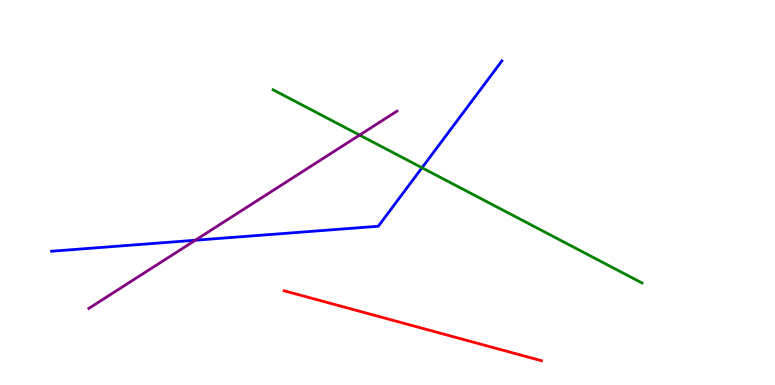[{'lines': ['blue', 'red'], 'intersections': []}, {'lines': ['green', 'red'], 'intersections': []}, {'lines': ['purple', 'red'], 'intersections': []}, {'lines': ['blue', 'green'], 'intersections': [{'x': 5.45, 'y': 5.64}]}, {'lines': ['blue', 'purple'], 'intersections': [{'x': 2.52, 'y': 3.76}]}, {'lines': ['green', 'purple'], 'intersections': [{'x': 4.64, 'y': 6.49}]}]